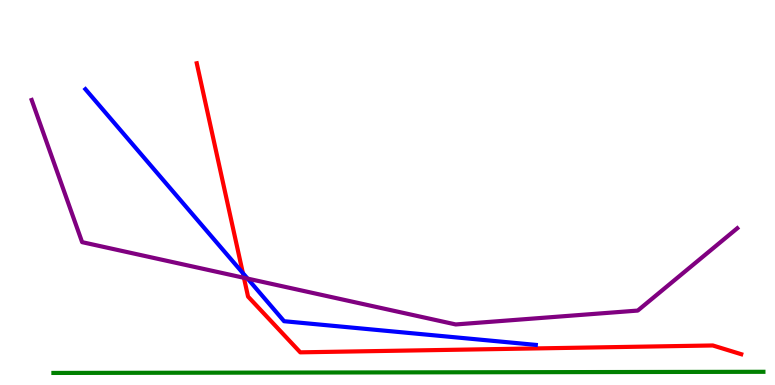[{'lines': ['blue', 'red'], 'intersections': [{'x': 3.13, 'y': 2.91}]}, {'lines': ['green', 'red'], 'intersections': []}, {'lines': ['purple', 'red'], 'intersections': [{'x': 3.15, 'y': 2.78}]}, {'lines': ['blue', 'green'], 'intersections': []}, {'lines': ['blue', 'purple'], 'intersections': [{'x': 3.19, 'y': 2.76}]}, {'lines': ['green', 'purple'], 'intersections': []}]